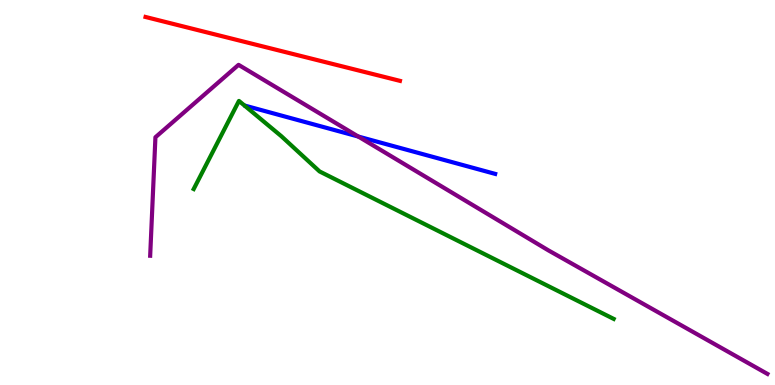[{'lines': ['blue', 'red'], 'intersections': []}, {'lines': ['green', 'red'], 'intersections': []}, {'lines': ['purple', 'red'], 'intersections': []}, {'lines': ['blue', 'green'], 'intersections': []}, {'lines': ['blue', 'purple'], 'intersections': [{'x': 4.62, 'y': 6.45}]}, {'lines': ['green', 'purple'], 'intersections': []}]